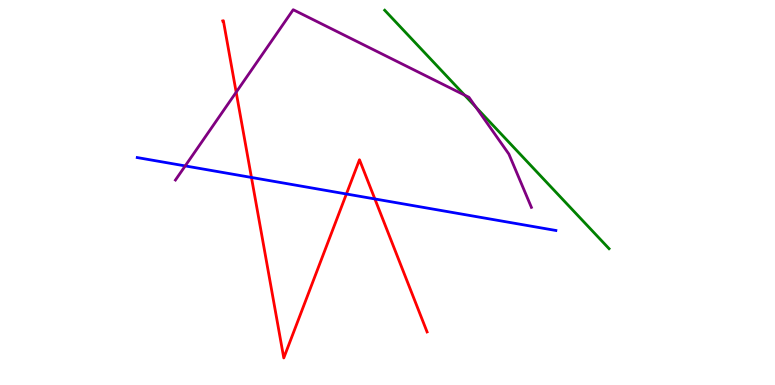[{'lines': ['blue', 'red'], 'intersections': [{'x': 3.24, 'y': 5.39}, {'x': 4.47, 'y': 4.96}, {'x': 4.84, 'y': 4.83}]}, {'lines': ['green', 'red'], 'intersections': []}, {'lines': ['purple', 'red'], 'intersections': [{'x': 3.05, 'y': 7.6}]}, {'lines': ['blue', 'green'], 'intersections': []}, {'lines': ['blue', 'purple'], 'intersections': [{'x': 2.39, 'y': 5.69}]}, {'lines': ['green', 'purple'], 'intersections': [{'x': 5.99, 'y': 7.53}, {'x': 6.14, 'y': 7.22}]}]